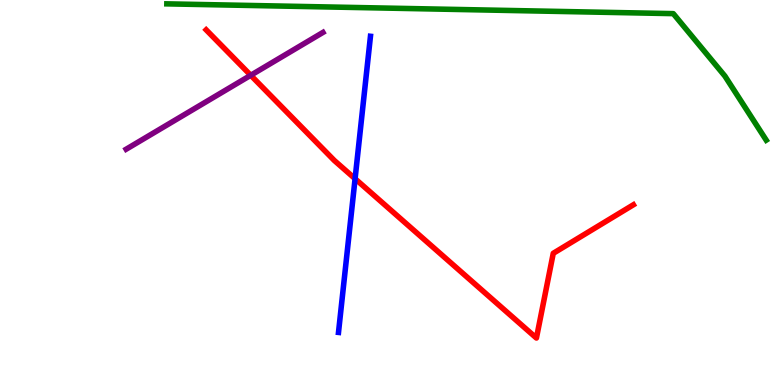[{'lines': ['blue', 'red'], 'intersections': [{'x': 4.58, 'y': 5.36}]}, {'lines': ['green', 'red'], 'intersections': []}, {'lines': ['purple', 'red'], 'intersections': [{'x': 3.24, 'y': 8.04}]}, {'lines': ['blue', 'green'], 'intersections': []}, {'lines': ['blue', 'purple'], 'intersections': []}, {'lines': ['green', 'purple'], 'intersections': []}]